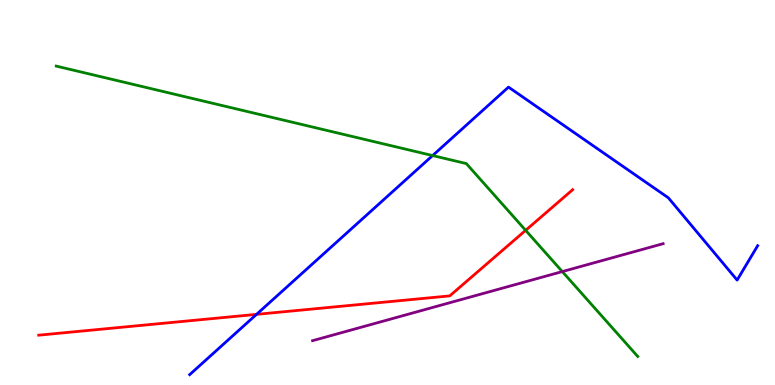[{'lines': ['blue', 'red'], 'intersections': [{'x': 3.31, 'y': 1.83}]}, {'lines': ['green', 'red'], 'intersections': [{'x': 6.78, 'y': 4.02}]}, {'lines': ['purple', 'red'], 'intersections': []}, {'lines': ['blue', 'green'], 'intersections': [{'x': 5.58, 'y': 5.96}]}, {'lines': ['blue', 'purple'], 'intersections': []}, {'lines': ['green', 'purple'], 'intersections': [{'x': 7.26, 'y': 2.95}]}]